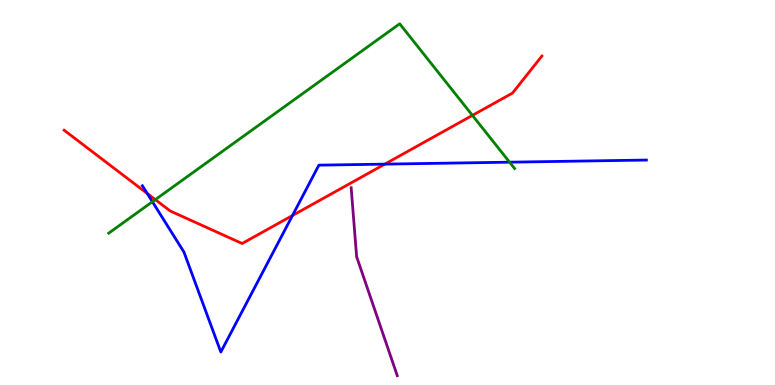[{'lines': ['blue', 'red'], 'intersections': [{'x': 1.9, 'y': 4.97}, {'x': 3.77, 'y': 4.4}, {'x': 4.97, 'y': 5.74}]}, {'lines': ['green', 'red'], 'intersections': [{'x': 2.0, 'y': 4.81}, {'x': 6.1, 'y': 7.0}]}, {'lines': ['purple', 'red'], 'intersections': []}, {'lines': ['blue', 'green'], 'intersections': [{'x': 1.97, 'y': 4.76}, {'x': 6.58, 'y': 5.79}]}, {'lines': ['blue', 'purple'], 'intersections': []}, {'lines': ['green', 'purple'], 'intersections': []}]